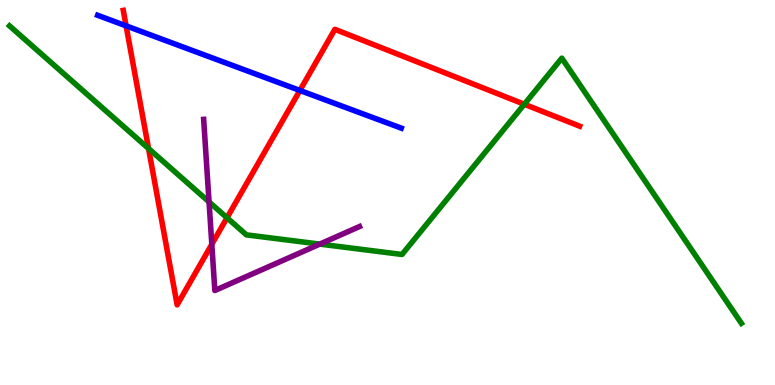[{'lines': ['blue', 'red'], 'intersections': [{'x': 1.63, 'y': 9.33}, {'x': 3.87, 'y': 7.65}]}, {'lines': ['green', 'red'], 'intersections': [{'x': 1.92, 'y': 6.14}, {'x': 2.93, 'y': 4.34}, {'x': 6.77, 'y': 7.29}]}, {'lines': ['purple', 'red'], 'intersections': [{'x': 2.73, 'y': 3.65}]}, {'lines': ['blue', 'green'], 'intersections': []}, {'lines': ['blue', 'purple'], 'intersections': []}, {'lines': ['green', 'purple'], 'intersections': [{'x': 2.7, 'y': 4.76}, {'x': 4.13, 'y': 3.66}]}]